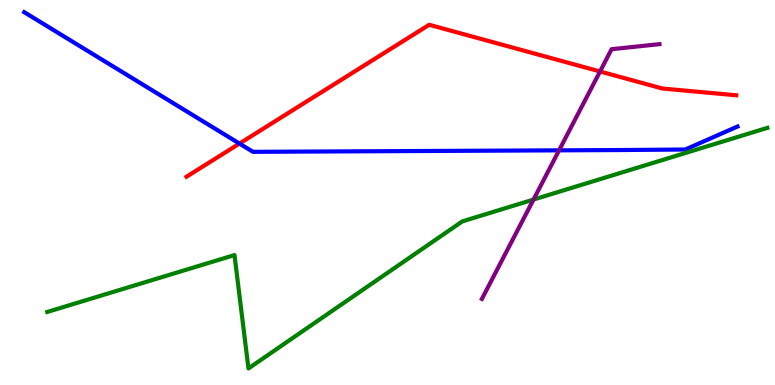[{'lines': ['blue', 'red'], 'intersections': [{'x': 3.09, 'y': 6.27}]}, {'lines': ['green', 'red'], 'intersections': []}, {'lines': ['purple', 'red'], 'intersections': [{'x': 7.74, 'y': 8.14}]}, {'lines': ['blue', 'green'], 'intersections': []}, {'lines': ['blue', 'purple'], 'intersections': [{'x': 7.21, 'y': 6.1}]}, {'lines': ['green', 'purple'], 'intersections': [{'x': 6.88, 'y': 4.82}]}]